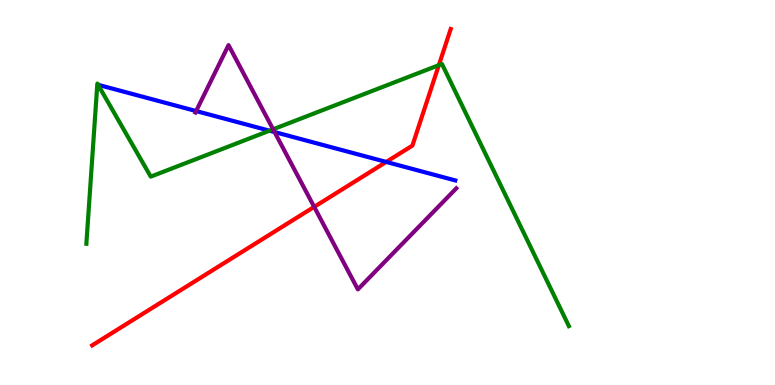[{'lines': ['blue', 'red'], 'intersections': [{'x': 4.98, 'y': 5.79}]}, {'lines': ['green', 'red'], 'intersections': [{'x': 5.66, 'y': 8.31}]}, {'lines': ['purple', 'red'], 'intersections': [{'x': 4.05, 'y': 4.63}]}, {'lines': ['blue', 'green'], 'intersections': [{'x': 3.48, 'y': 6.61}]}, {'lines': ['blue', 'purple'], 'intersections': [{'x': 2.53, 'y': 7.12}, {'x': 3.54, 'y': 6.57}]}, {'lines': ['green', 'purple'], 'intersections': [{'x': 3.52, 'y': 6.64}]}]